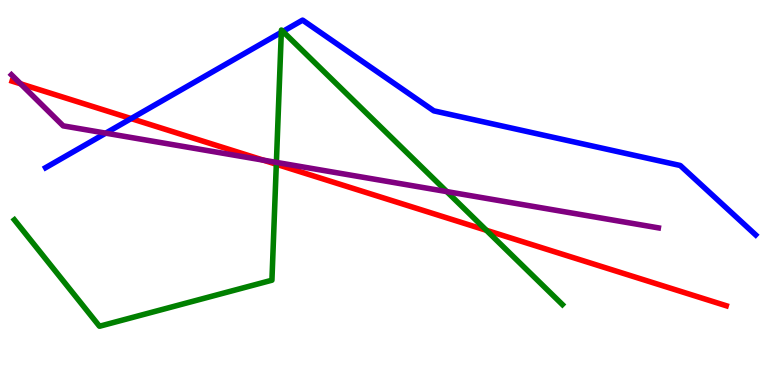[{'lines': ['blue', 'red'], 'intersections': [{'x': 1.69, 'y': 6.92}]}, {'lines': ['green', 'red'], 'intersections': [{'x': 3.57, 'y': 5.73}, {'x': 6.28, 'y': 4.02}]}, {'lines': ['purple', 'red'], 'intersections': [{'x': 0.266, 'y': 7.82}, {'x': 3.4, 'y': 5.84}]}, {'lines': ['blue', 'green'], 'intersections': [{'x': 3.63, 'y': 9.16}, {'x': 3.65, 'y': 9.18}]}, {'lines': ['blue', 'purple'], 'intersections': [{'x': 1.36, 'y': 6.54}]}, {'lines': ['green', 'purple'], 'intersections': [{'x': 3.57, 'y': 5.78}, {'x': 5.76, 'y': 5.02}]}]